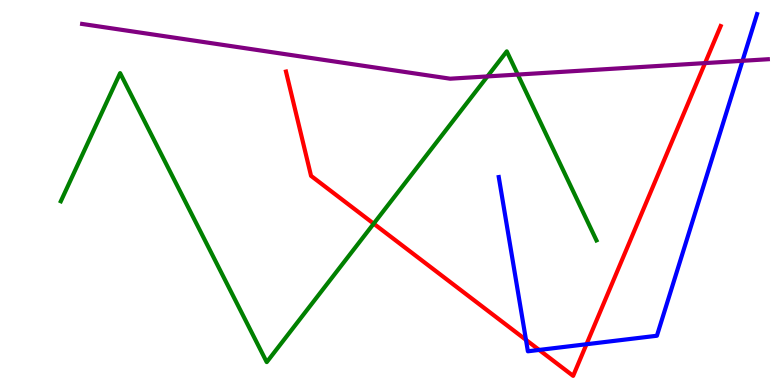[{'lines': ['blue', 'red'], 'intersections': [{'x': 6.79, 'y': 1.17}, {'x': 6.96, 'y': 0.911}, {'x': 7.57, 'y': 1.06}]}, {'lines': ['green', 'red'], 'intersections': [{'x': 4.82, 'y': 4.19}]}, {'lines': ['purple', 'red'], 'intersections': [{'x': 9.1, 'y': 8.36}]}, {'lines': ['blue', 'green'], 'intersections': []}, {'lines': ['blue', 'purple'], 'intersections': [{'x': 9.58, 'y': 8.42}]}, {'lines': ['green', 'purple'], 'intersections': [{'x': 6.29, 'y': 8.02}, {'x': 6.68, 'y': 8.06}]}]